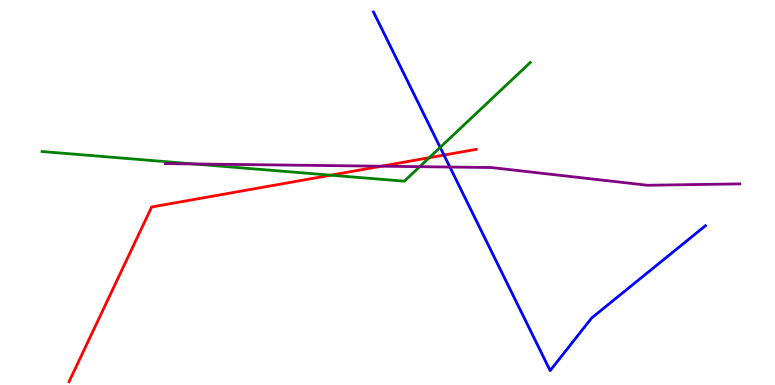[{'lines': ['blue', 'red'], 'intersections': [{'x': 5.73, 'y': 5.97}]}, {'lines': ['green', 'red'], 'intersections': [{'x': 4.27, 'y': 5.45}, {'x': 5.54, 'y': 5.9}]}, {'lines': ['purple', 'red'], 'intersections': [{'x': 4.92, 'y': 5.68}]}, {'lines': ['blue', 'green'], 'intersections': [{'x': 5.68, 'y': 6.17}]}, {'lines': ['blue', 'purple'], 'intersections': [{'x': 5.8, 'y': 5.66}]}, {'lines': ['green', 'purple'], 'intersections': [{'x': 2.5, 'y': 5.74}, {'x': 5.42, 'y': 5.67}]}]